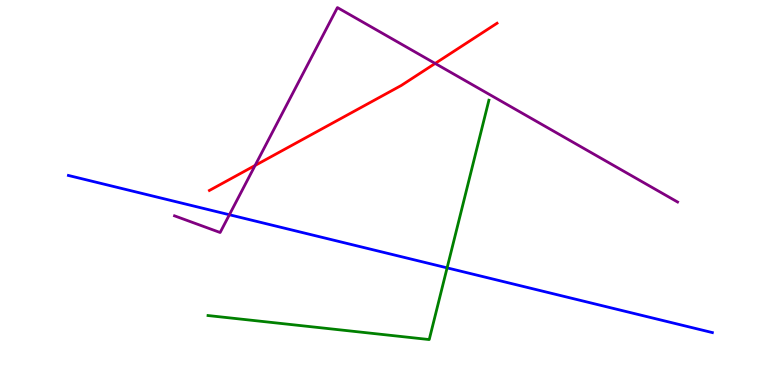[{'lines': ['blue', 'red'], 'intersections': []}, {'lines': ['green', 'red'], 'intersections': []}, {'lines': ['purple', 'red'], 'intersections': [{'x': 3.29, 'y': 5.7}, {'x': 5.62, 'y': 8.35}]}, {'lines': ['blue', 'green'], 'intersections': [{'x': 5.77, 'y': 3.04}]}, {'lines': ['blue', 'purple'], 'intersections': [{'x': 2.96, 'y': 4.42}]}, {'lines': ['green', 'purple'], 'intersections': []}]